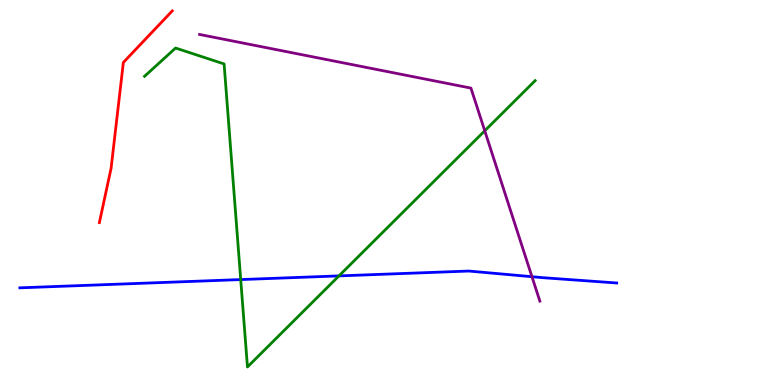[{'lines': ['blue', 'red'], 'intersections': []}, {'lines': ['green', 'red'], 'intersections': []}, {'lines': ['purple', 'red'], 'intersections': []}, {'lines': ['blue', 'green'], 'intersections': [{'x': 3.11, 'y': 2.74}, {'x': 4.37, 'y': 2.83}]}, {'lines': ['blue', 'purple'], 'intersections': [{'x': 6.86, 'y': 2.81}]}, {'lines': ['green', 'purple'], 'intersections': [{'x': 6.25, 'y': 6.6}]}]